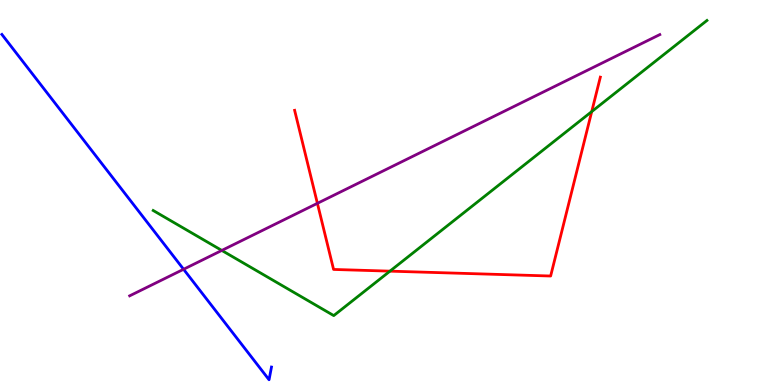[{'lines': ['blue', 'red'], 'intersections': []}, {'lines': ['green', 'red'], 'intersections': [{'x': 5.03, 'y': 2.96}, {'x': 7.64, 'y': 7.1}]}, {'lines': ['purple', 'red'], 'intersections': [{'x': 4.1, 'y': 4.72}]}, {'lines': ['blue', 'green'], 'intersections': []}, {'lines': ['blue', 'purple'], 'intersections': [{'x': 2.37, 'y': 3.01}]}, {'lines': ['green', 'purple'], 'intersections': [{'x': 2.86, 'y': 3.5}]}]